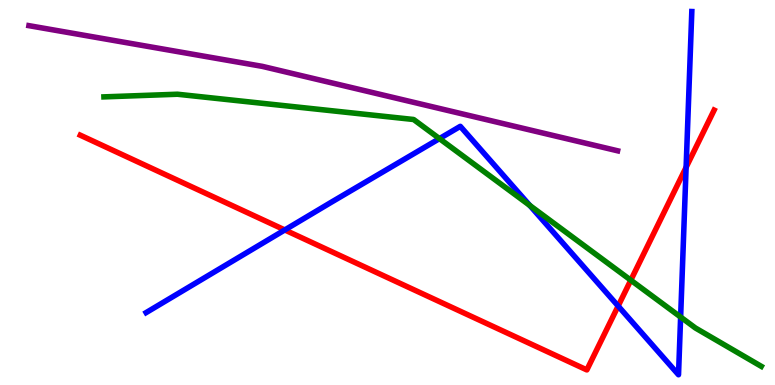[{'lines': ['blue', 'red'], 'intersections': [{'x': 3.67, 'y': 4.03}, {'x': 7.98, 'y': 2.05}, {'x': 8.85, 'y': 5.65}]}, {'lines': ['green', 'red'], 'intersections': [{'x': 8.14, 'y': 2.72}]}, {'lines': ['purple', 'red'], 'intersections': []}, {'lines': ['blue', 'green'], 'intersections': [{'x': 5.67, 'y': 6.4}, {'x': 6.84, 'y': 4.66}, {'x': 8.78, 'y': 1.77}]}, {'lines': ['blue', 'purple'], 'intersections': []}, {'lines': ['green', 'purple'], 'intersections': []}]